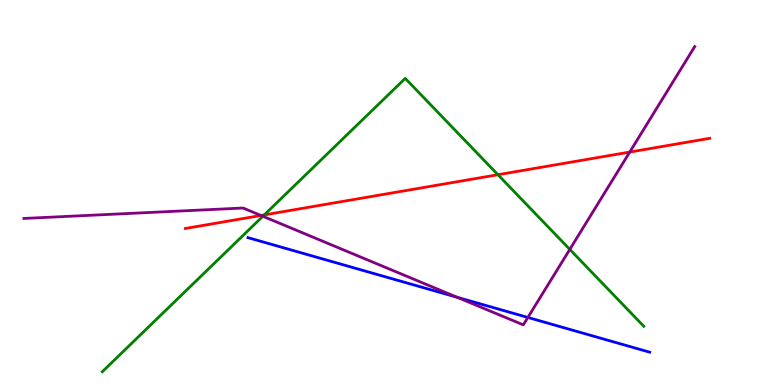[{'lines': ['blue', 'red'], 'intersections': []}, {'lines': ['green', 'red'], 'intersections': [{'x': 3.41, 'y': 4.42}, {'x': 6.43, 'y': 5.46}]}, {'lines': ['purple', 'red'], 'intersections': [{'x': 3.37, 'y': 4.4}, {'x': 8.13, 'y': 6.05}]}, {'lines': ['blue', 'green'], 'intersections': []}, {'lines': ['blue', 'purple'], 'intersections': [{'x': 5.9, 'y': 2.28}, {'x': 6.81, 'y': 1.75}]}, {'lines': ['green', 'purple'], 'intersections': [{'x': 3.39, 'y': 4.38}, {'x': 7.35, 'y': 3.52}]}]